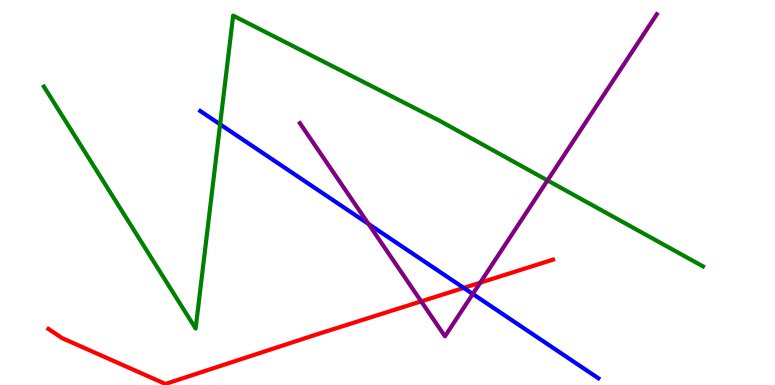[{'lines': ['blue', 'red'], 'intersections': [{'x': 5.98, 'y': 2.52}]}, {'lines': ['green', 'red'], 'intersections': []}, {'lines': ['purple', 'red'], 'intersections': [{'x': 5.43, 'y': 2.17}, {'x': 6.2, 'y': 2.66}]}, {'lines': ['blue', 'green'], 'intersections': [{'x': 2.84, 'y': 6.77}]}, {'lines': ['blue', 'purple'], 'intersections': [{'x': 4.75, 'y': 4.18}, {'x': 6.1, 'y': 2.36}]}, {'lines': ['green', 'purple'], 'intersections': [{'x': 7.06, 'y': 5.31}]}]